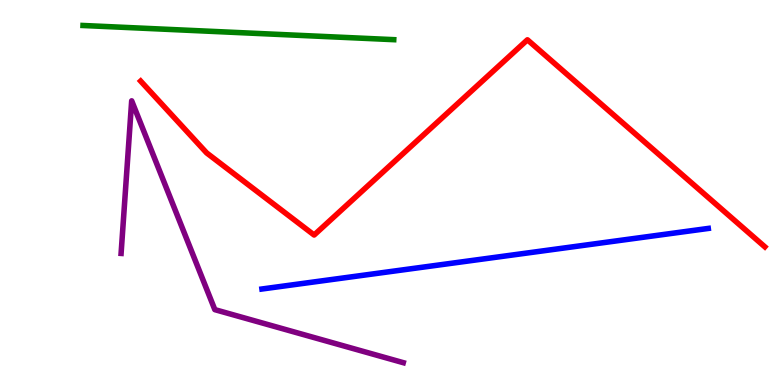[{'lines': ['blue', 'red'], 'intersections': []}, {'lines': ['green', 'red'], 'intersections': []}, {'lines': ['purple', 'red'], 'intersections': []}, {'lines': ['blue', 'green'], 'intersections': []}, {'lines': ['blue', 'purple'], 'intersections': []}, {'lines': ['green', 'purple'], 'intersections': []}]